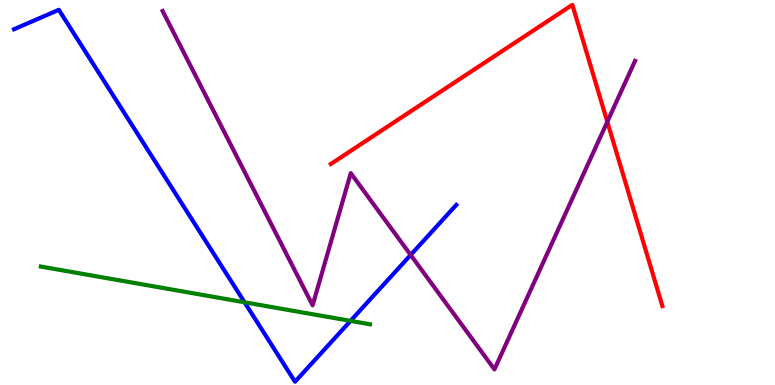[{'lines': ['blue', 'red'], 'intersections': []}, {'lines': ['green', 'red'], 'intersections': []}, {'lines': ['purple', 'red'], 'intersections': [{'x': 7.84, 'y': 6.84}]}, {'lines': ['blue', 'green'], 'intersections': [{'x': 3.16, 'y': 2.15}, {'x': 4.52, 'y': 1.67}]}, {'lines': ['blue', 'purple'], 'intersections': [{'x': 5.3, 'y': 3.38}]}, {'lines': ['green', 'purple'], 'intersections': []}]